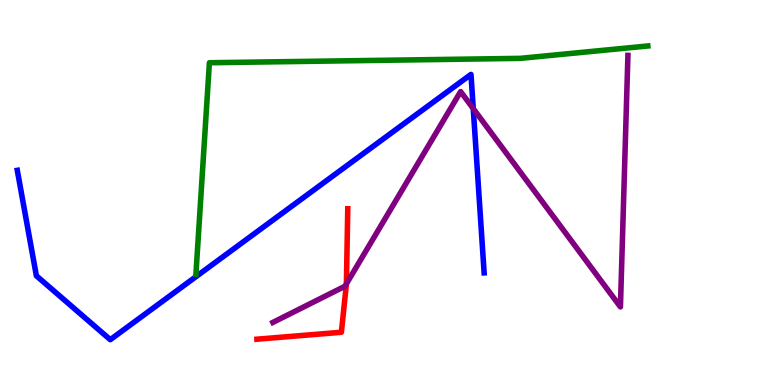[{'lines': ['blue', 'red'], 'intersections': []}, {'lines': ['green', 'red'], 'intersections': []}, {'lines': ['purple', 'red'], 'intersections': [{'x': 4.47, 'y': 2.63}]}, {'lines': ['blue', 'green'], 'intersections': []}, {'lines': ['blue', 'purple'], 'intersections': [{'x': 6.11, 'y': 7.18}]}, {'lines': ['green', 'purple'], 'intersections': []}]